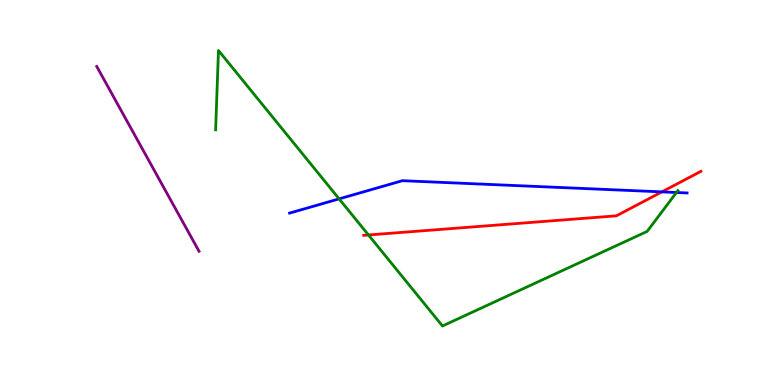[{'lines': ['blue', 'red'], 'intersections': [{'x': 8.54, 'y': 5.02}]}, {'lines': ['green', 'red'], 'intersections': [{'x': 4.75, 'y': 3.9}]}, {'lines': ['purple', 'red'], 'intersections': []}, {'lines': ['blue', 'green'], 'intersections': [{'x': 4.38, 'y': 4.83}, {'x': 8.73, 'y': 5.0}]}, {'lines': ['blue', 'purple'], 'intersections': []}, {'lines': ['green', 'purple'], 'intersections': []}]